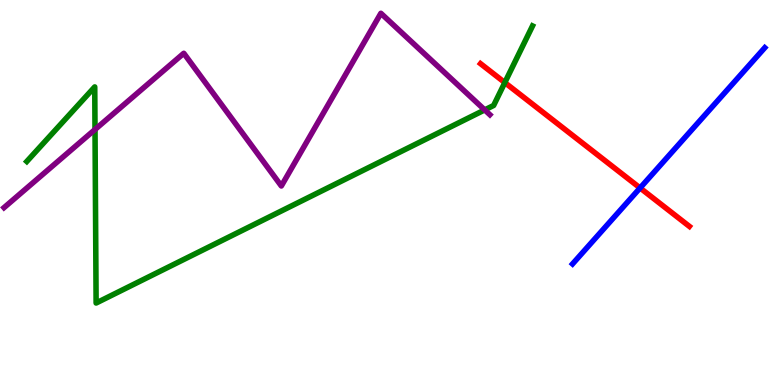[{'lines': ['blue', 'red'], 'intersections': [{'x': 8.26, 'y': 5.12}]}, {'lines': ['green', 'red'], 'intersections': [{'x': 6.51, 'y': 7.86}]}, {'lines': ['purple', 'red'], 'intersections': []}, {'lines': ['blue', 'green'], 'intersections': []}, {'lines': ['blue', 'purple'], 'intersections': []}, {'lines': ['green', 'purple'], 'intersections': [{'x': 1.23, 'y': 6.64}, {'x': 6.25, 'y': 7.15}]}]